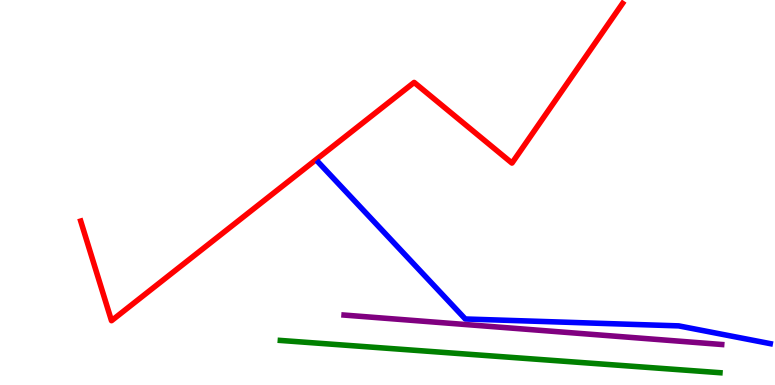[{'lines': ['blue', 'red'], 'intersections': []}, {'lines': ['green', 'red'], 'intersections': []}, {'lines': ['purple', 'red'], 'intersections': []}, {'lines': ['blue', 'green'], 'intersections': []}, {'lines': ['blue', 'purple'], 'intersections': []}, {'lines': ['green', 'purple'], 'intersections': []}]